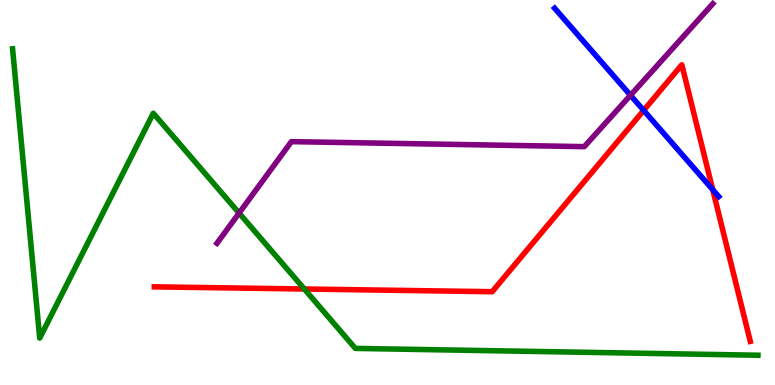[{'lines': ['blue', 'red'], 'intersections': [{'x': 8.31, 'y': 7.13}, {'x': 9.2, 'y': 5.07}]}, {'lines': ['green', 'red'], 'intersections': [{'x': 3.93, 'y': 2.49}]}, {'lines': ['purple', 'red'], 'intersections': []}, {'lines': ['blue', 'green'], 'intersections': []}, {'lines': ['blue', 'purple'], 'intersections': [{'x': 8.14, 'y': 7.53}]}, {'lines': ['green', 'purple'], 'intersections': [{'x': 3.08, 'y': 4.47}]}]